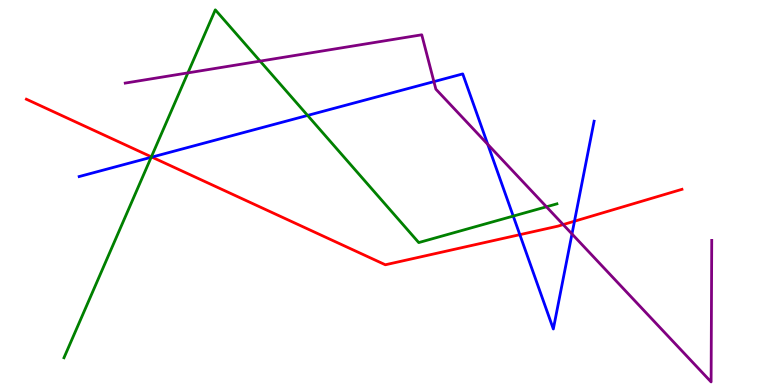[{'lines': ['blue', 'red'], 'intersections': [{'x': 1.96, 'y': 5.92}, {'x': 6.71, 'y': 3.9}, {'x': 7.41, 'y': 4.25}]}, {'lines': ['green', 'red'], 'intersections': [{'x': 1.95, 'y': 5.93}]}, {'lines': ['purple', 'red'], 'intersections': [{'x': 7.27, 'y': 4.17}]}, {'lines': ['blue', 'green'], 'intersections': [{'x': 1.95, 'y': 5.91}, {'x': 3.97, 'y': 7.0}, {'x': 6.62, 'y': 4.39}]}, {'lines': ['blue', 'purple'], 'intersections': [{'x': 5.6, 'y': 7.88}, {'x': 6.29, 'y': 6.25}, {'x': 7.38, 'y': 3.92}]}, {'lines': ['green', 'purple'], 'intersections': [{'x': 2.42, 'y': 8.11}, {'x': 3.36, 'y': 8.41}, {'x': 7.05, 'y': 4.63}]}]